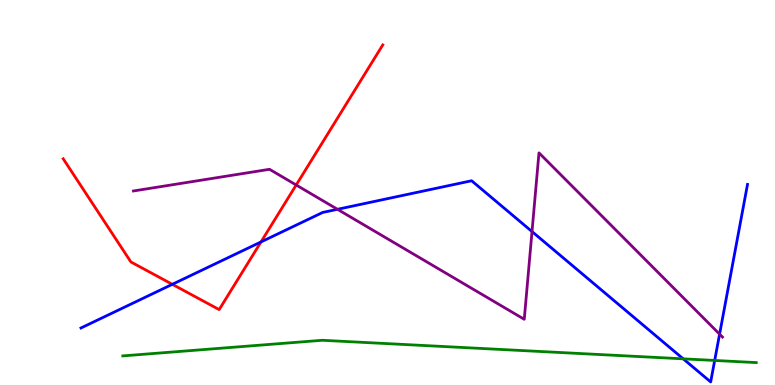[{'lines': ['blue', 'red'], 'intersections': [{'x': 2.22, 'y': 2.62}, {'x': 3.37, 'y': 3.72}]}, {'lines': ['green', 'red'], 'intersections': []}, {'lines': ['purple', 'red'], 'intersections': [{'x': 3.82, 'y': 5.19}]}, {'lines': ['blue', 'green'], 'intersections': [{'x': 8.82, 'y': 0.68}, {'x': 9.22, 'y': 0.638}]}, {'lines': ['blue', 'purple'], 'intersections': [{'x': 4.35, 'y': 4.56}, {'x': 6.86, 'y': 3.98}, {'x': 9.28, 'y': 1.32}]}, {'lines': ['green', 'purple'], 'intersections': []}]